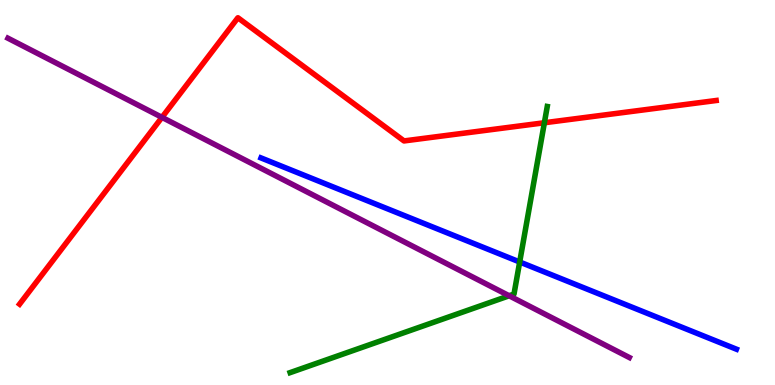[{'lines': ['blue', 'red'], 'intersections': []}, {'lines': ['green', 'red'], 'intersections': [{'x': 7.02, 'y': 6.81}]}, {'lines': ['purple', 'red'], 'intersections': [{'x': 2.09, 'y': 6.95}]}, {'lines': ['blue', 'green'], 'intersections': [{'x': 6.71, 'y': 3.2}]}, {'lines': ['blue', 'purple'], 'intersections': []}, {'lines': ['green', 'purple'], 'intersections': [{'x': 6.57, 'y': 2.32}]}]